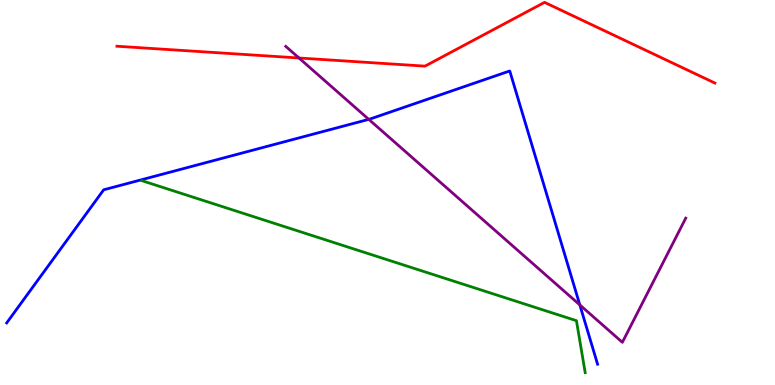[{'lines': ['blue', 'red'], 'intersections': []}, {'lines': ['green', 'red'], 'intersections': []}, {'lines': ['purple', 'red'], 'intersections': [{'x': 3.86, 'y': 8.49}]}, {'lines': ['blue', 'green'], 'intersections': []}, {'lines': ['blue', 'purple'], 'intersections': [{'x': 4.76, 'y': 6.9}, {'x': 7.48, 'y': 2.08}]}, {'lines': ['green', 'purple'], 'intersections': []}]